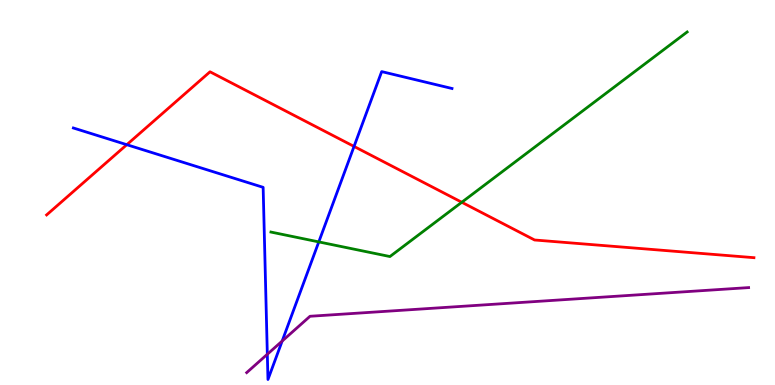[{'lines': ['blue', 'red'], 'intersections': [{'x': 1.64, 'y': 6.24}, {'x': 4.57, 'y': 6.2}]}, {'lines': ['green', 'red'], 'intersections': [{'x': 5.96, 'y': 4.75}]}, {'lines': ['purple', 'red'], 'intersections': []}, {'lines': ['blue', 'green'], 'intersections': [{'x': 4.11, 'y': 3.72}]}, {'lines': ['blue', 'purple'], 'intersections': [{'x': 3.45, 'y': 0.798}, {'x': 3.64, 'y': 1.14}]}, {'lines': ['green', 'purple'], 'intersections': []}]